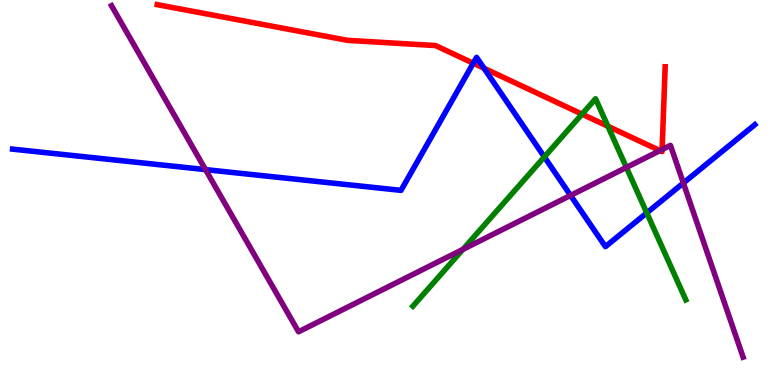[{'lines': ['blue', 'red'], 'intersections': [{'x': 6.11, 'y': 8.36}, {'x': 6.25, 'y': 8.23}]}, {'lines': ['green', 'red'], 'intersections': [{'x': 7.51, 'y': 7.04}, {'x': 7.84, 'y': 6.72}]}, {'lines': ['purple', 'red'], 'intersections': [{'x': 8.52, 'y': 6.09}, {'x': 8.54, 'y': 6.12}]}, {'lines': ['blue', 'green'], 'intersections': [{'x': 7.02, 'y': 5.92}, {'x': 8.35, 'y': 4.47}]}, {'lines': ['blue', 'purple'], 'intersections': [{'x': 2.65, 'y': 5.59}, {'x': 7.36, 'y': 4.92}, {'x': 8.82, 'y': 5.25}]}, {'lines': ['green', 'purple'], 'intersections': [{'x': 5.97, 'y': 3.52}, {'x': 8.08, 'y': 5.65}]}]